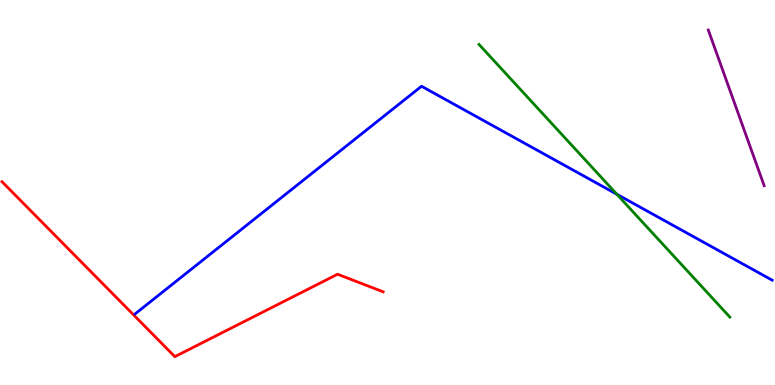[{'lines': ['blue', 'red'], 'intersections': []}, {'lines': ['green', 'red'], 'intersections': []}, {'lines': ['purple', 'red'], 'intersections': []}, {'lines': ['blue', 'green'], 'intersections': [{'x': 7.96, 'y': 4.95}]}, {'lines': ['blue', 'purple'], 'intersections': []}, {'lines': ['green', 'purple'], 'intersections': []}]